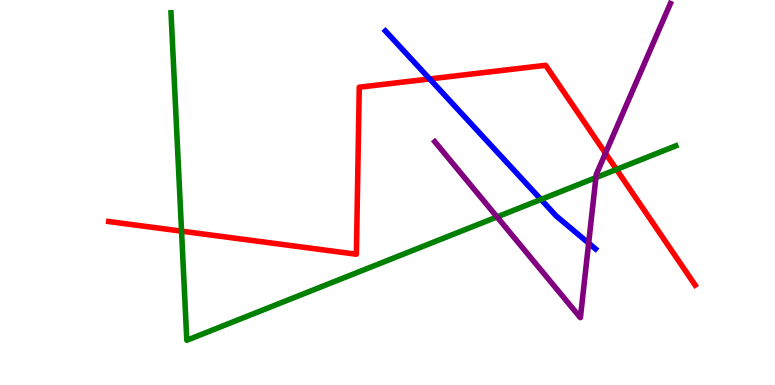[{'lines': ['blue', 'red'], 'intersections': [{'x': 5.54, 'y': 7.95}]}, {'lines': ['green', 'red'], 'intersections': [{'x': 2.34, 'y': 4.0}, {'x': 7.95, 'y': 5.6}]}, {'lines': ['purple', 'red'], 'intersections': [{'x': 7.81, 'y': 6.02}]}, {'lines': ['blue', 'green'], 'intersections': [{'x': 6.98, 'y': 4.82}]}, {'lines': ['blue', 'purple'], 'intersections': [{'x': 7.6, 'y': 3.68}]}, {'lines': ['green', 'purple'], 'intersections': [{'x': 6.41, 'y': 4.37}, {'x': 7.69, 'y': 5.39}]}]